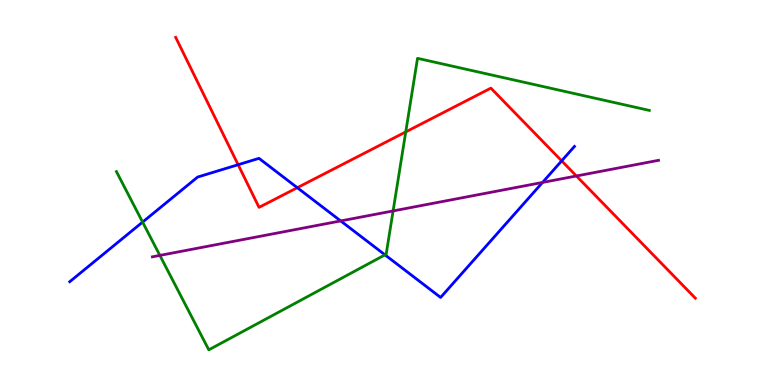[{'lines': ['blue', 'red'], 'intersections': [{'x': 3.07, 'y': 5.72}, {'x': 3.84, 'y': 5.12}, {'x': 7.25, 'y': 5.82}]}, {'lines': ['green', 'red'], 'intersections': [{'x': 5.24, 'y': 6.57}]}, {'lines': ['purple', 'red'], 'intersections': [{'x': 7.44, 'y': 5.43}]}, {'lines': ['blue', 'green'], 'intersections': [{'x': 1.84, 'y': 4.23}, {'x': 4.97, 'y': 3.38}]}, {'lines': ['blue', 'purple'], 'intersections': [{'x': 4.4, 'y': 4.26}, {'x': 7.0, 'y': 5.26}]}, {'lines': ['green', 'purple'], 'intersections': [{'x': 2.06, 'y': 3.37}, {'x': 5.07, 'y': 4.52}]}]